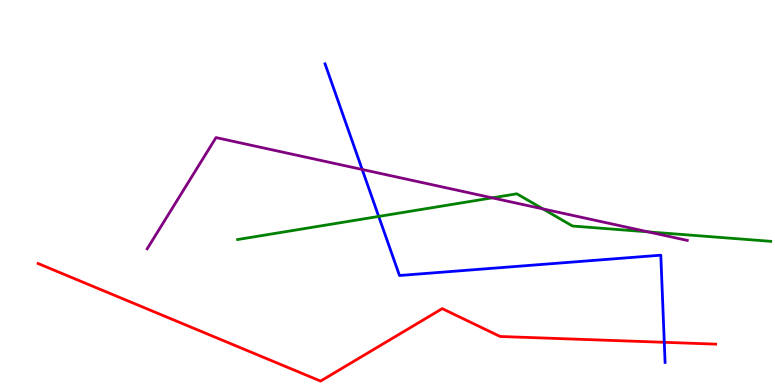[{'lines': ['blue', 'red'], 'intersections': [{'x': 8.57, 'y': 1.11}]}, {'lines': ['green', 'red'], 'intersections': []}, {'lines': ['purple', 'red'], 'intersections': []}, {'lines': ['blue', 'green'], 'intersections': [{'x': 4.89, 'y': 4.38}]}, {'lines': ['blue', 'purple'], 'intersections': [{'x': 4.67, 'y': 5.6}]}, {'lines': ['green', 'purple'], 'intersections': [{'x': 6.35, 'y': 4.86}, {'x': 7.01, 'y': 4.57}, {'x': 8.36, 'y': 3.98}]}]